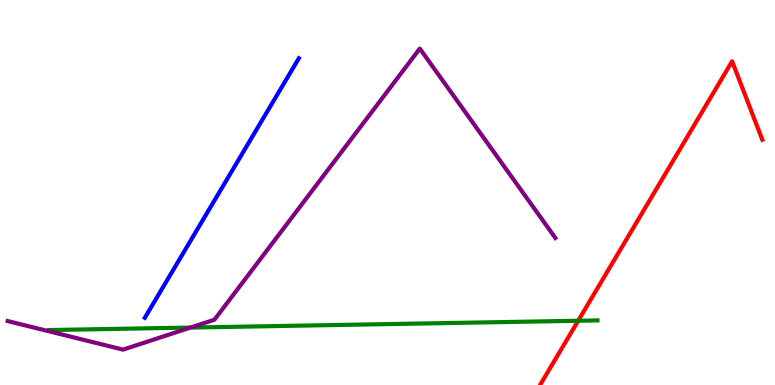[{'lines': ['blue', 'red'], 'intersections': []}, {'lines': ['green', 'red'], 'intersections': [{'x': 7.46, 'y': 1.67}]}, {'lines': ['purple', 'red'], 'intersections': []}, {'lines': ['blue', 'green'], 'intersections': []}, {'lines': ['blue', 'purple'], 'intersections': []}, {'lines': ['green', 'purple'], 'intersections': [{'x': 2.46, 'y': 1.49}]}]